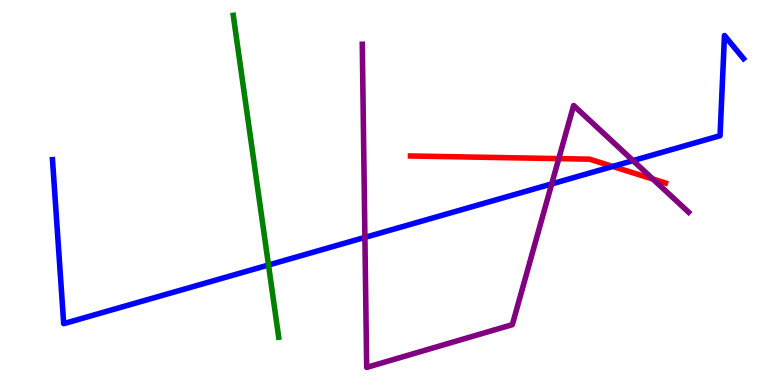[{'lines': ['blue', 'red'], 'intersections': [{'x': 7.91, 'y': 5.68}]}, {'lines': ['green', 'red'], 'intersections': []}, {'lines': ['purple', 'red'], 'intersections': [{'x': 7.21, 'y': 5.88}, {'x': 8.42, 'y': 5.35}]}, {'lines': ['blue', 'green'], 'intersections': [{'x': 3.46, 'y': 3.12}]}, {'lines': ['blue', 'purple'], 'intersections': [{'x': 4.71, 'y': 3.83}, {'x': 7.12, 'y': 5.22}, {'x': 8.17, 'y': 5.83}]}, {'lines': ['green', 'purple'], 'intersections': []}]